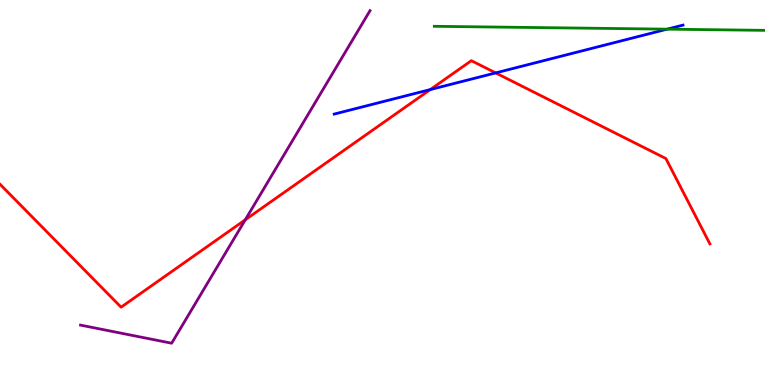[{'lines': ['blue', 'red'], 'intersections': [{'x': 5.55, 'y': 7.67}, {'x': 6.4, 'y': 8.11}]}, {'lines': ['green', 'red'], 'intersections': []}, {'lines': ['purple', 'red'], 'intersections': [{'x': 3.16, 'y': 4.29}]}, {'lines': ['blue', 'green'], 'intersections': [{'x': 8.61, 'y': 9.24}]}, {'lines': ['blue', 'purple'], 'intersections': []}, {'lines': ['green', 'purple'], 'intersections': []}]